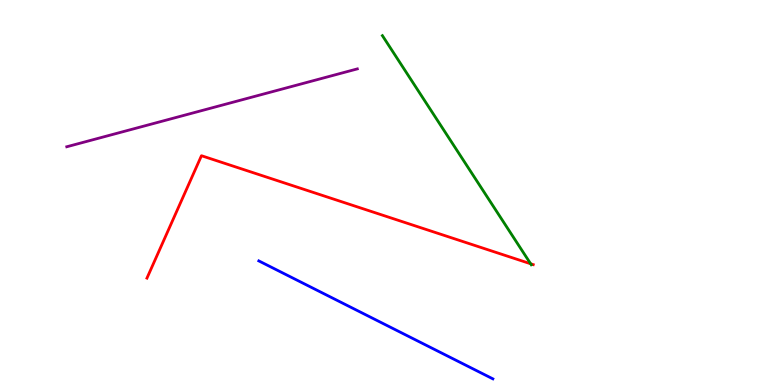[{'lines': ['blue', 'red'], 'intersections': []}, {'lines': ['green', 'red'], 'intersections': [{'x': 6.85, 'y': 3.15}]}, {'lines': ['purple', 'red'], 'intersections': []}, {'lines': ['blue', 'green'], 'intersections': []}, {'lines': ['blue', 'purple'], 'intersections': []}, {'lines': ['green', 'purple'], 'intersections': []}]